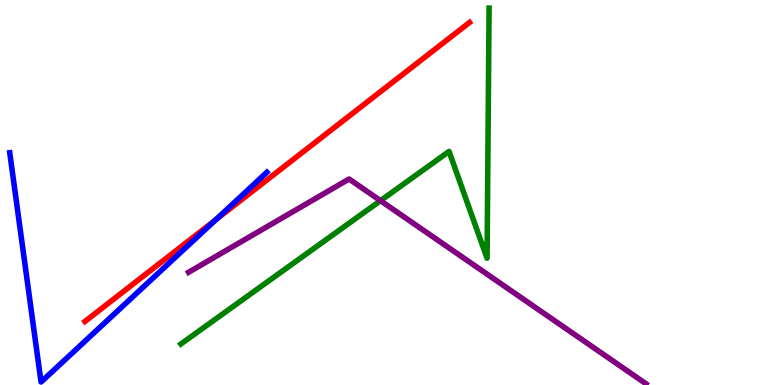[{'lines': ['blue', 'red'], 'intersections': [{'x': 2.78, 'y': 4.29}]}, {'lines': ['green', 'red'], 'intersections': []}, {'lines': ['purple', 'red'], 'intersections': []}, {'lines': ['blue', 'green'], 'intersections': []}, {'lines': ['blue', 'purple'], 'intersections': []}, {'lines': ['green', 'purple'], 'intersections': [{'x': 4.91, 'y': 4.79}]}]